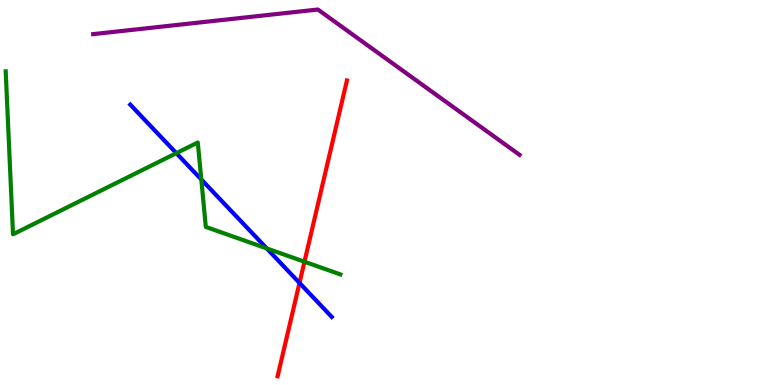[{'lines': ['blue', 'red'], 'intersections': [{'x': 3.86, 'y': 2.65}]}, {'lines': ['green', 'red'], 'intersections': [{'x': 3.93, 'y': 3.2}]}, {'lines': ['purple', 'red'], 'intersections': []}, {'lines': ['blue', 'green'], 'intersections': [{'x': 2.28, 'y': 6.02}, {'x': 2.6, 'y': 5.34}, {'x': 3.44, 'y': 3.55}]}, {'lines': ['blue', 'purple'], 'intersections': []}, {'lines': ['green', 'purple'], 'intersections': []}]